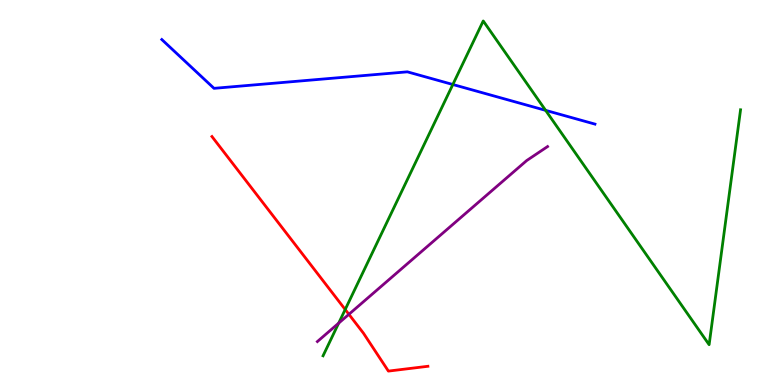[{'lines': ['blue', 'red'], 'intersections': []}, {'lines': ['green', 'red'], 'intersections': [{'x': 4.45, 'y': 1.96}]}, {'lines': ['purple', 'red'], 'intersections': [{'x': 4.5, 'y': 1.84}]}, {'lines': ['blue', 'green'], 'intersections': [{'x': 5.84, 'y': 7.81}, {'x': 7.04, 'y': 7.13}]}, {'lines': ['blue', 'purple'], 'intersections': []}, {'lines': ['green', 'purple'], 'intersections': [{'x': 4.37, 'y': 1.61}]}]